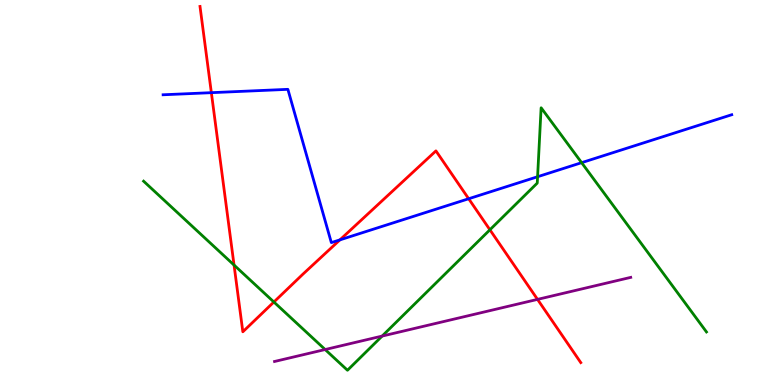[{'lines': ['blue', 'red'], 'intersections': [{'x': 2.73, 'y': 7.59}, {'x': 4.39, 'y': 3.77}, {'x': 6.05, 'y': 4.84}]}, {'lines': ['green', 'red'], 'intersections': [{'x': 3.02, 'y': 3.12}, {'x': 3.53, 'y': 2.16}, {'x': 6.32, 'y': 4.03}]}, {'lines': ['purple', 'red'], 'intersections': [{'x': 6.94, 'y': 2.22}]}, {'lines': ['blue', 'green'], 'intersections': [{'x': 6.94, 'y': 5.41}, {'x': 7.5, 'y': 5.77}]}, {'lines': ['blue', 'purple'], 'intersections': []}, {'lines': ['green', 'purple'], 'intersections': [{'x': 4.2, 'y': 0.921}, {'x': 4.93, 'y': 1.27}]}]